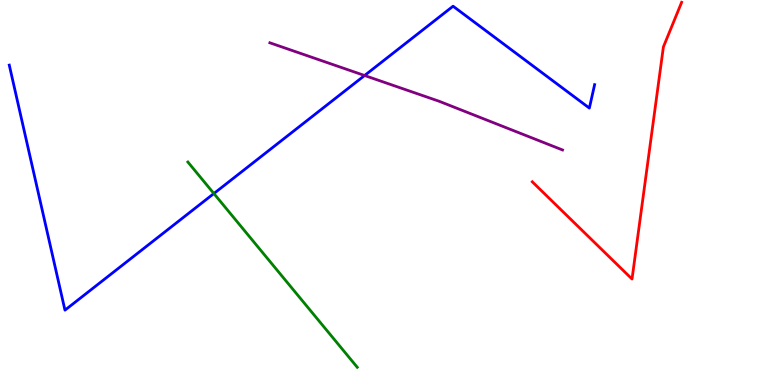[{'lines': ['blue', 'red'], 'intersections': []}, {'lines': ['green', 'red'], 'intersections': []}, {'lines': ['purple', 'red'], 'intersections': []}, {'lines': ['blue', 'green'], 'intersections': [{'x': 2.76, 'y': 4.97}]}, {'lines': ['blue', 'purple'], 'intersections': [{'x': 4.7, 'y': 8.04}]}, {'lines': ['green', 'purple'], 'intersections': []}]